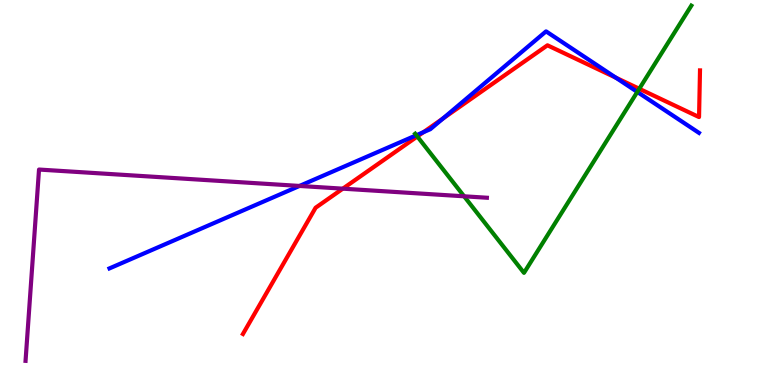[{'lines': ['blue', 'red'], 'intersections': [{'x': 5.46, 'y': 6.57}, {'x': 5.72, 'y': 6.92}, {'x': 7.95, 'y': 7.98}]}, {'lines': ['green', 'red'], 'intersections': [{'x': 5.38, 'y': 6.46}, {'x': 8.25, 'y': 7.69}]}, {'lines': ['purple', 'red'], 'intersections': [{'x': 4.42, 'y': 5.1}]}, {'lines': ['blue', 'green'], 'intersections': [{'x': 5.37, 'y': 6.49}, {'x': 8.22, 'y': 7.61}]}, {'lines': ['blue', 'purple'], 'intersections': [{'x': 3.86, 'y': 5.17}]}, {'lines': ['green', 'purple'], 'intersections': [{'x': 5.99, 'y': 4.9}]}]